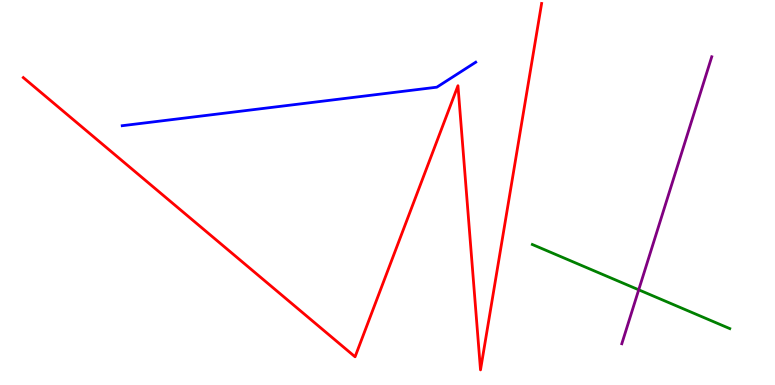[{'lines': ['blue', 'red'], 'intersections': []}, {'lines': ['green', 'red'], 'intersections': []}, {'lines': ['purple', 'red'], 'intersections': []}, {'lines': ['blue', 'green'], 'intersections': []}, {'lines': ['blue', 'purple'], 'intersections': []}, {'lines': ['green', 'purple'], 'intersections': [{'x': 8.24, 'y': 2.47}]}]